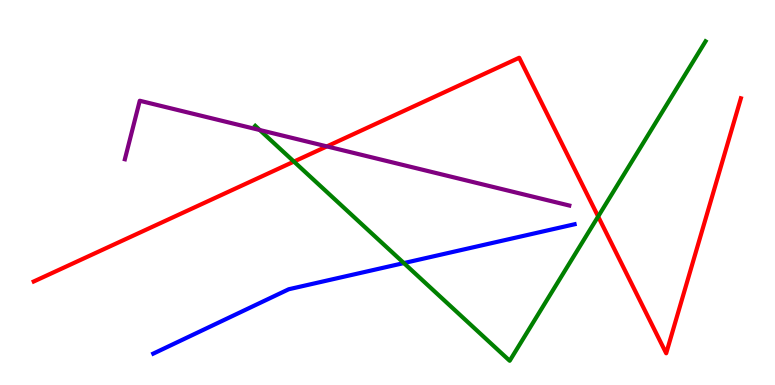[{'lines': ['blue', 'red'], 'intersections': []}, {'lines': ['green', 'red'], 'intersections': [{'x': 3.79, 'y': 5.8}, {'x': 7.72, 'y': 4.38}]}, {'lines': ['purple', 'red'], 'intersections': [{'x': 4.22, 'y': 6.2}]}, {'lines': ['blue', 'green'], 'intersections': [{'x': 5.21, 'y': 3.17}]}, {'lines': ['blue', 'purple'], 'intersections': []}, {'lines': ['green', 'purple'], 'intersections': [{'x': 3.35, 'y': 6.62}]}]